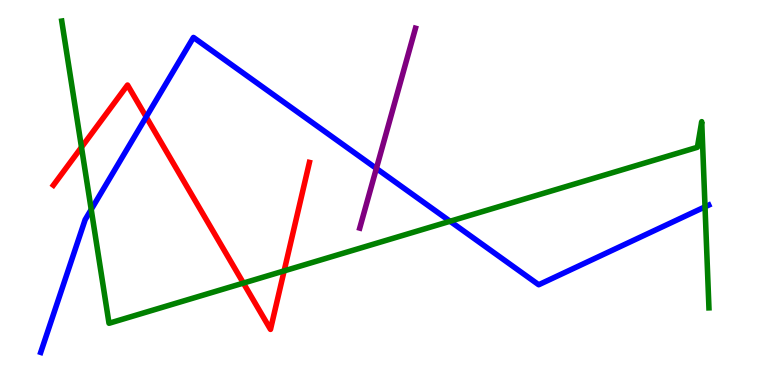[{'lines': ['blue', 'red'], 'intersections': [{'x': 1.89, 'y': 6.96}]}, {'lines': ['green', 'red'], 'intersections': [{'x': 1.05, 'y': 6.17}, {'x': 3.14, 'y': 2.65}, {'x': 3.67, 'y': 2.96}]}, {'lines': ['purple', 'red'], 'intersections': []}, {'lines': ['blue', 'green'], 'intersections': [{'x': 1.18, 'y': 4.56}, {'x': 5.81, 'y': 4.25}, {'x': 9.1, 'y': 4.63}]}, {'lines': ['blue', 'purple'], 'intersections': [{'x': 4.86, 'y': 5.62}]}, {'lines': ['green', 'purple'], 'intersections': []}]